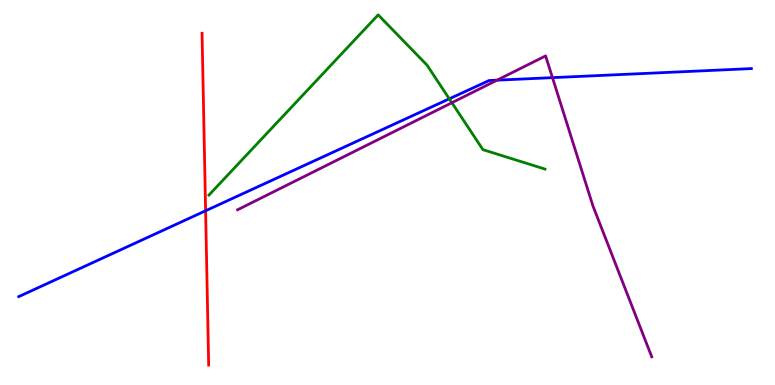[{'lines': ['blue', 'red'], 'intersections': [{'x': 2.65, 'y': 4.53}]}, {'lines': ['green', 'red'], 'intersections': []}, {'lines': ['purple', 'red'], 'intersections': []}, {'lines': ['blue', 'green'], 'intersections': [{'x': 5.8, 'y': 7.43}]}, {'lines': ['blue', 'purple'], 'intersections': [{'x': 6.41, 'y': 7.92}, {'x': 7.13, 'y': 7.98}]}, {'lines': ['green', 'purple'], 'intersections': [{'x': 5.83, 'y': 7.33}]}]